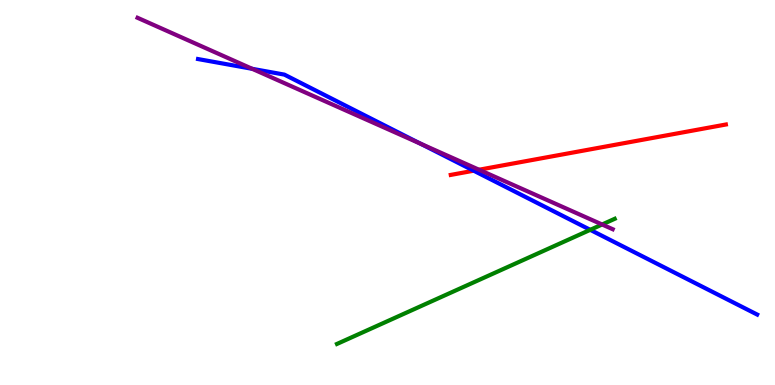[{'lines': ['blue', 'red'], 'intersections': [{'x': 6.11, 'y': 5.57}]}, {'lines': ['green', 'red'], 'intersections': []}, {'lines': ['purple', 'red'], 'intersections': [{'x': 6.18, 'y': 5.59}]}, {'lines': ['blue', 'green'], 'intersections': [{'x': 7.62, 'y': 4.03}]}, {'lines': ['blue', 'purple'], 'intersections': [{'x': 3.25, 'y': 8.21}, {'x': 5.43, 'y': 6.27}]}, {'lines': ['green', 'purple'], 'intersections': [{'x': 7.77, 'y': 4.17}]}]